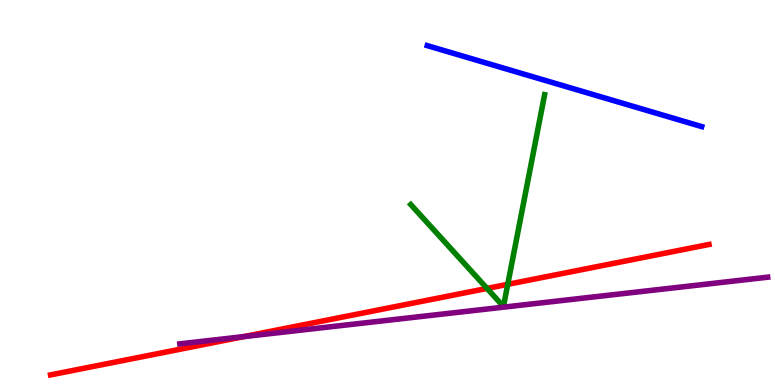[{'lines': ['blue', 'red'], 'intersections': []}, {'lines': ['green', 'red'], 'intersections': [{'x': 6.28, 'y': 2.51}, {'x': 6.55, 'y': 2.61}]}, {'lines': ['purple', 'red'], 'intersections': [{'x': 3.15, 'y': 1.26}]}, {'lines': ['blue', 'green'], 'intersections': []}, {'lines': ['blue', 'purple'], 'intersections': []}, {'lines': ['green', 'purple'], 'intersections': []}]